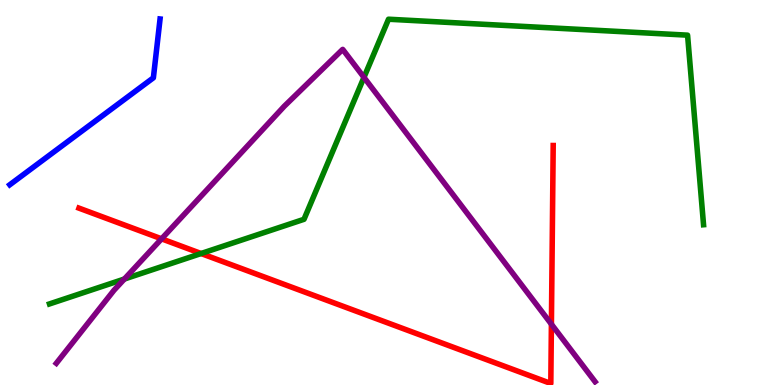[{'lines': ['blue', 'red'], 'intersections': []}, {'lines': ['green', 'red'], 'intersections': [{'x': 2.59, 'y': 3.42}]}, {'lines': ['purple', 'red'], 'intersections': [{'x': 2.08, 'y': 3.8}, {'x': 7.11, 'y': 1.58}]}, {'lines': ['blue', 'green'], 'intersections': []}, {'lines': ['blue', 'purple'], 'intersections': []}, {'lines': ['green', 'purple'], 'intersections': [{'x': 1.6, 'y': 2.75}, {'x': 4.7, 'y': 7.99}]}]